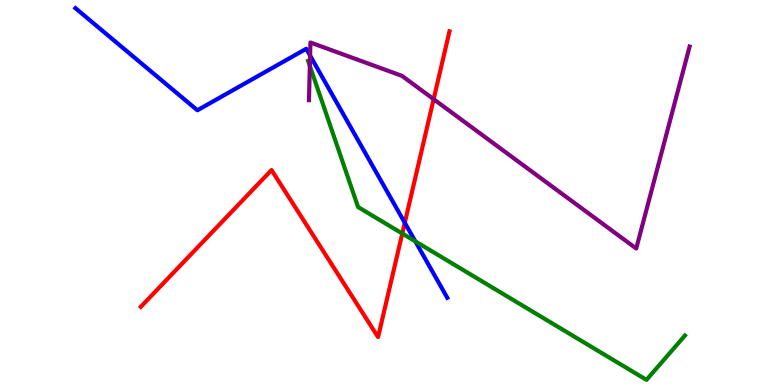[{'lines': ['blue', 'red'], 'intersections': [{'x': 5.22, 'y': 4.21}]}, {'lines': ['green', 'red'], 'intersections': [{'x': 5.19, 'y': 3.93}]}, {'lines': ['purple', 'red'], 'intersections': [{'x': 5.6, 'y': 7.42}]}, {'lines': ['blue', 'green'], 'intersections': [{'x': 5.36, 'y': 3.73}]}, {'lines': ['blue', 'purple'], 'intersections': [{'x': 4.0, 'y': 8.56}]}, {'lines': ['green', 'purple'], 'intersections': [{'x': 4.0, 'y': 8.29}]}]